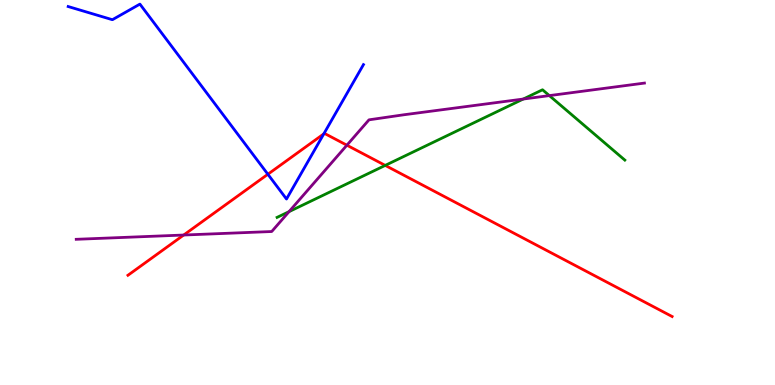[{'lines': ['blue', 'red'], 'intersections': [{'x': 3.46, 'y': 5.47}, {'x': 4.18, 'y': 6.52}]}, {'lines': ['green', 'red'], 'intersections': [{'x': 4.97, 'y': 5.7}]}, {'lines': ['purple', 'red'], 'intersections': [{'x': 2.37, 'y': 3.9}, {'x': 4.48, 'y': 6.23}]}, {'lines': ['blue', 'green'], 'intersections': []}, {'lines': ['blue', 'purple'], 'intersections': []}, {'lines': ['green', 'purple'], 'intersections': [{'x': 3.73, 'y': 4.5}, {'x': 6.75, 'y': 7.43}, {'x': 7.09, 'y': 7.52}]}]